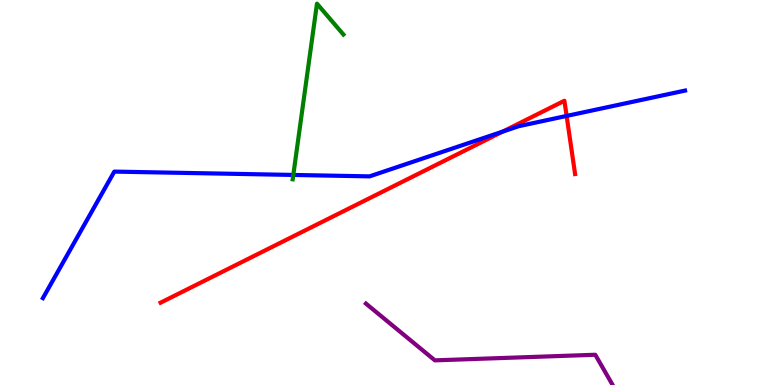[{'lines': ['blue', 'red'], 'intersections': [{'x': 6.49, 'y': 6.58}, {'x': 7.31, 'y': 6.99}]}, {'lines': ['green', 'red'], 'intersections': []}, {'lines': ['purple', 'red'], 'intersections': []}, {'lines': ['blue', 'green'], 'intersections': [{'x': 3.78, 'y': 5.46}]}, {'lines': ['blue', 'purple'], 'intersections': []}, {'lines': ['green', 'purple'], 'intersections': []}]